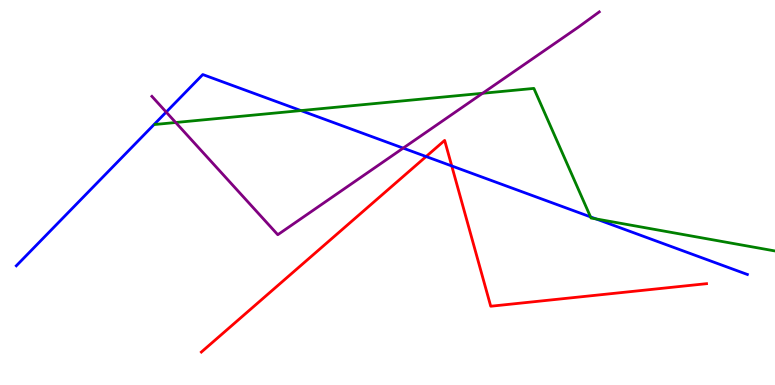[{'lines': ['blue', 'red'], 'intersections': [{'x': 5.5, 'y': 5.93}, {'x': 5.83, 'y': 5.69}]}, {'lines': ['green', 'red'], 'intersections': []}, {'lines': ['purple', 'red'], 'intersections': []}, {'lines': ['blue', 'green'], 'intersections': [{'x': 3.88, 'y': 7.13}, {'x': 7.62, 'y': 4.37}, {'x': 7.69, 'y': 4.31}]}, {'lines': ['blue', 'purple'], 'intersections': [{'x': 2.14, 'y': 7.09}, {'x': 5.2, 'y': 6.15}]}, {'lines': ['green', 'purple'], 'intersections': [{'x': 2.27, 'y': 6.82}, {'x': 6.23, 'y': 7.58}]}]